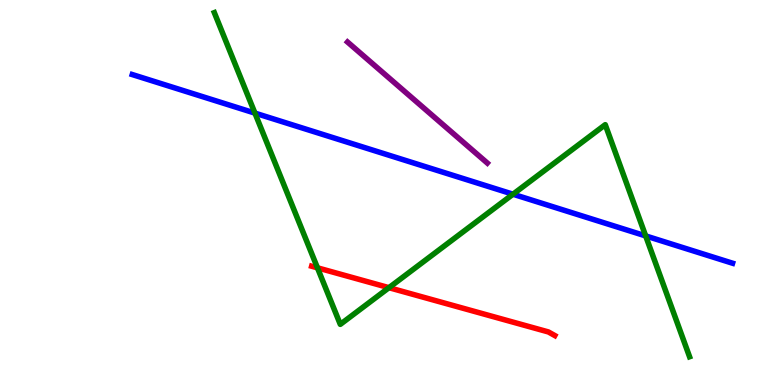[{'lines': ['blue', 'red'], 'intersections': []}, {'lines': ['green', 'red'], 'intersections': [{'x': 4.1, 'y': 3.04}, {'x': 5.02, 'y': 2.53}]}, {'lines': ['purple', 'red'], 'intersections': []}, {'lines': ['blue', 'green'], 'intersections': [{'x': 3.29, 'y': 7.06}, {'x': 6.62, 'y': 4.96}, {'x': 8.33, 'y': 3.87}]}, {'lines': ['blue', 'purple'], 'intersections': []}, {'lines': ['green', 'purple'], 'intersections': []}]